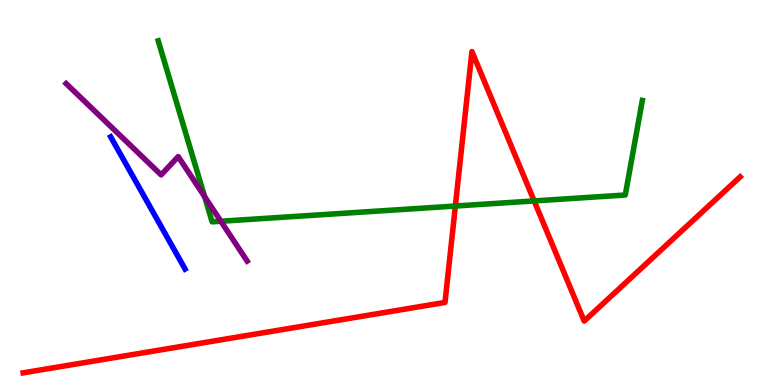[{'lines': ['blue', 'red'], 'intersections': []}, {'lines': ['green', 'red'], 'intersections': [{'x': 5.88, 'y': 4.65}, {'x': 6.89, 'y': 4.78}]}, {'lines': ['purple', 'red'], 'intersections': []}, {'lines': ['blue', 'green'], 'intersections': []}, {'lines': ['blue', 'purple'], 'intersections': []}, {'lines': ['green', 'purple'], 'intersections': [{'x': 2.64, 'y': 4.89}, {'x': 2.85, 'y': 4.25}]}]